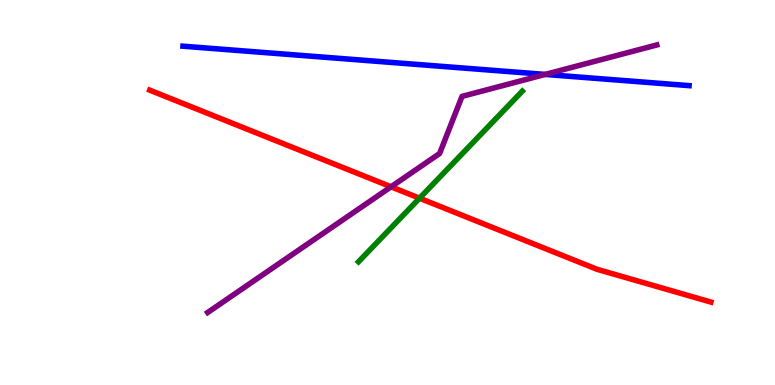[{'lines': ['blue', 'red'], 'intersections': []}, {'lines': ['green', 'red'], 'intersections': [{'x': 5.41, 'y': 4.85}]}, {'lines': ['purple', 'red'], 'intersections': [{'x': 5.05, 'y': 5.15}]}, {'lines': ['blue', 'green'], 'intersections': []}, {'lines': ['blue', 'purple'], 'intersections': [{'x': 7.03, 'y': 8.07}]}, {'lines': ['green', 'purple'], 'intersections': []}]